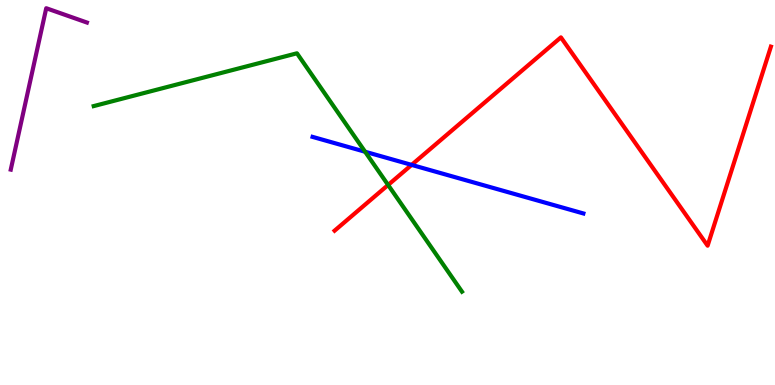[{'lines': ['blue', 'red'], 'intersections': [{'x': 5.31, 'y': 5.72}]}, {'lines': ['green', 'red'], 'intersections': [{'x': 5.01, 'y': 5.2}]}, {'lines': ['purple', 'red'], 'intersections': []}, {'lines': ['blue', 'green'], 'intersections': [{'x': 4.71, 'y': 6.06}]}, {'lines': ['blue', 'purple'], 'intersections': []}, {'lines': ['green', 'purple'], 'intersections': []}]